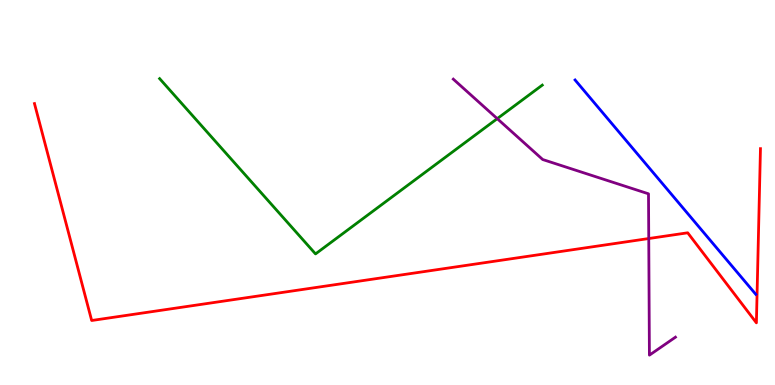[{'lines': ['blue', 'red'], 'intersections': []}, {'lines': ['green', 'red'], 'intersections': []}, {'lines': ['purple', 'red'], 'intersections': [{'x': 8.37, 'y': 3.8}]}, {'lines': ['blue', 'green'], 'intersections': []}, {'lines': ['blue', 'purple'], 'intersections': []}, {'lines': ['green', 'purple'], 'intersections': [{'x': 6.42, 'y': 6.92}]}]